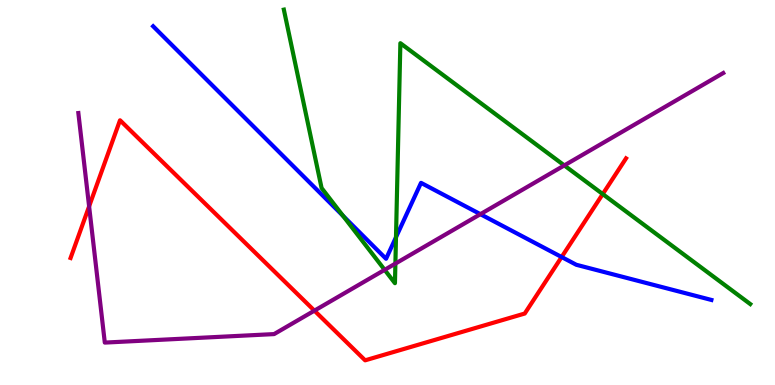[{'lines': ['blue', 'red'], 'intersections': [{'x': 7.25, 'y': 3.32}]}, {'lines': ['green', 'red'], 'intersections': [{'x': 7.78, 'y': 4.96}]}, {'lines': ['purple', 'red'], 'intersections': [{'x': 1.15, 'y': 4.64}, {'x': 4.06, 'y': 1.93}]}, {'lines': ['blue', 'green'], 'intersections': [{'x': 4.43, 'y': 4.39}, {'x': 5.11, 'y': 3.84}]}, {'lines': ['blue', 'purple'], 'intersections': [{'x': 6.2, 'y': 4.44}]}, {'lines': ['green', 'purple'], 'intersections': [{'x': 4.96, 'y': 2.99}, {'x': 5.1, 'y': 3.15}, {'x': 7.28, 'y': 5.7}]}]